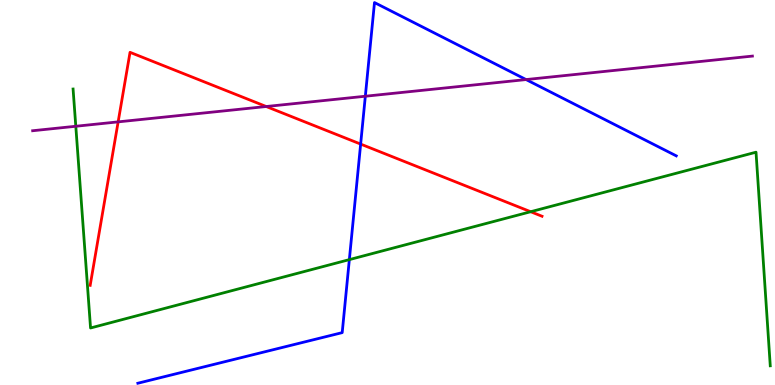[{'lines': ['blue', 'red'], 'intersections': [{'x': 4.65, 'y': 6.26}]}, {'lines': ['green', 'red'], 'intersections': [{'x': 6.85, 'y': 4.5}]}, {'lines': ['purple', 'red'], 'intersections': [{'x': 1.52, 'y': 6.83}, {'x': 3.44, 'y': 7.23}]}, {'lines': ['blue', 'green'], 'intersections': [{'x': 4.51, 'y': 3.26}]}, {'lines': ['blue', 'purple'], 'intersections': [{'x': 4.71, 'y': 7.5}, {'x': 6.79, 'y': 7.93}]}, {'lines': ['green', 'purple'], 'intersections': [{'x': 0.978, 'y': 6.72}]}]